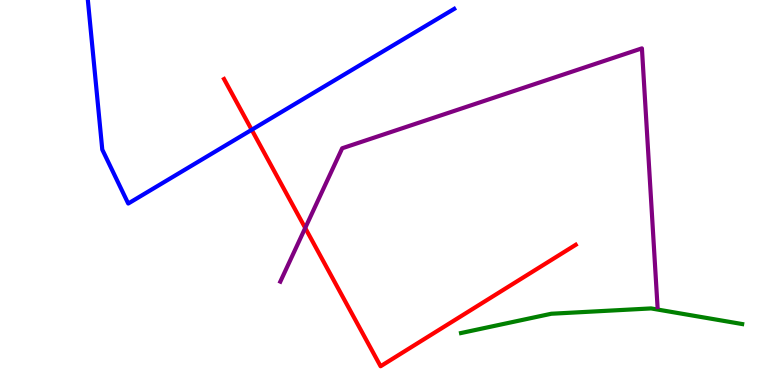[{'lines': ['blue', 'red'], 'intersections': [{'x': 3.25, 'y': 6.63}]}, {'lines': ['green', 'red'], 'intersections': []}, {'lines': ['purple', 'red'], 'intersections': [{'x': 3.94, 'y': 4.08}]}, {'lines': ['blue', 'green'], 'intersections': []}, {'lines': ['blue', 'purple'], 'intersections': []}, {'lines': ['green', 'purple'], 'intersections': []}]